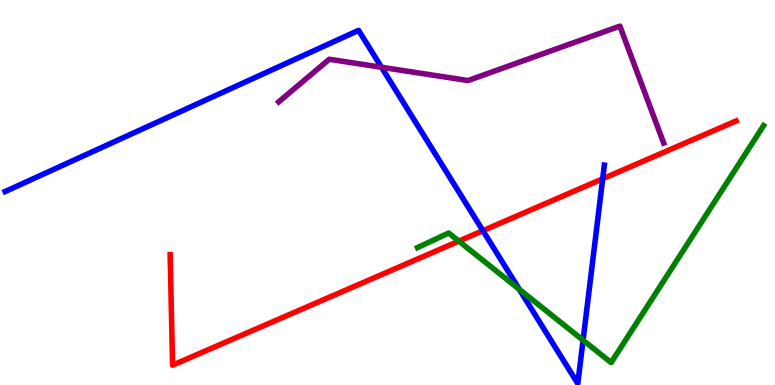[{'lines': ['blue', 'red'], 'intersections': [{'x': 6.23, 'y': 4.01}, {'x': 7.78, 'y': 5.36}]}, {'lines': ['green', 'red'], 'intersections': [{'x': 5.92, 'y': 3.74}]}, {'lines': ['purple', 'red'], 'intersections': []}, {'lines': ['blue', 'green'], 'intersections': [{'x': 6.7, 'y': 2.48}, {'x': 7.52, 'y': 1.16}]}, {'lines': ['blue', 'purple'], 'intersections': [{'x': 4.92, 'y': 8.25}]}, {'lines': ['green', 'purple'], 'intersections': []}]